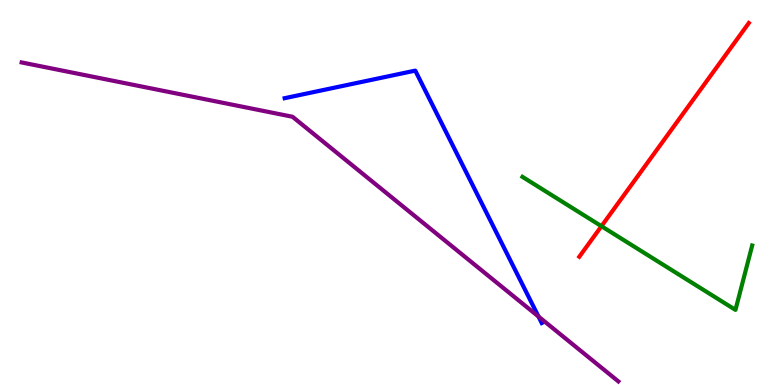[{'lines': ['blue', 'red'], 'intersections': []}, {'lines': ['green', 'red'], 'intersections': [{'x': 7.76, 'y': 4.12}]}, {'lines': ['purple', 'red'], 'intersections': []}, {'lines': ['blue', 'green'], 'intersections': []}, {'lines': ['blue', 'purple'], 'intersections': [{'x': 6.95, 'y': 1.78}]}, {'lines': ['green', 'purple'], 'intersections': []}]